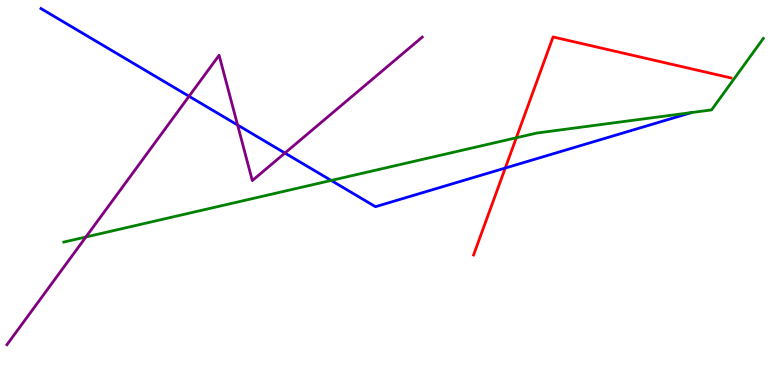[{'lines': ['blue', 'red'], 'intersections': [{'x': 6.52, 'y': 5.64}]}, {'lines': ['green', 'red'], 'intersections': [{'x': 6.66, 'y': 6.42}]}, {'lines': ['purple', 'red'], 'intersections': []}, {'lines': ['blue', 'green'], 'intersections': [{'x': 4.27, 'y': 5.31}]}, {'lines': ['blue', 'purple'], 'intersections': [{'x': 2.44, 'y': 7.5}, {'x': 3.07, 'y': 6.75}, {'x': 3.68, 'y': 6.02}]}, {'lines': ['green', 'purple'], 'intersections': [{'x': 1.11, 'y': 3.84}]}]